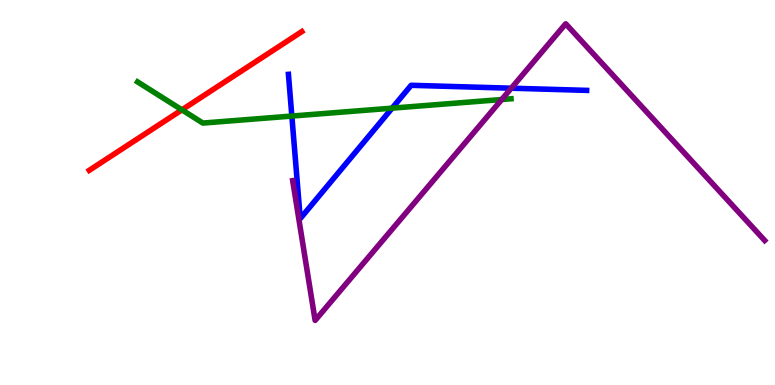[{'lines': ['blue', 'red'], 'intersections': []}, {'lines': ['green', 'red'], 'intersections': [{'x': 2.35, 'y': 7.15}]}, {'lines': ['purple', 'red'], 'intersections': []}, {'lines': ['blue', 'green'], 'intersections': [{'x': 3.77, 'y': 6.99}, {'x': 5.06, 'y': 7.19}]}, {'lines': ['blue', 'purple'], 'intersections': [{'x': 6.6, 'y': 7.71}]}, {'lines': ['green', 'purple'], 'intersections': [{'x': 6.47, 'y': 7.42}]}]